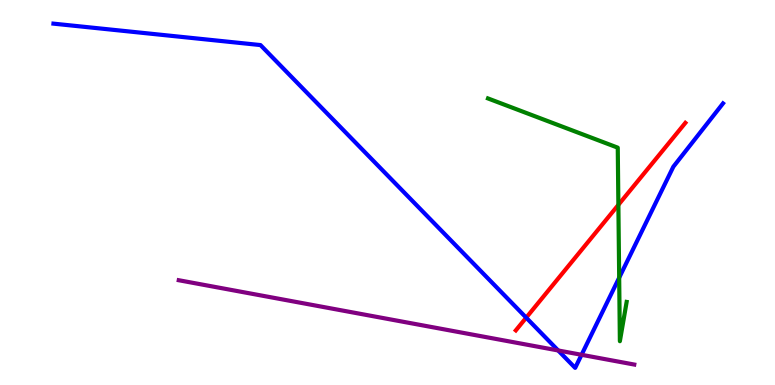[{'lines': ['blue', 'red'], 'intersections': [{'x': 6.79, 'y': 1.75}]}, {'lines': ['green', 'red'], 'intersections': [{'x': 7.98, 'y': 4.68}]}, {'lines': ['purple', 'red'], 'intersections': []}, {'lines': ['blue', 'green'], 'intersections': [{'x': 7.99, 'y': 2.79}]}, {'lines': ['blue', 'purple'], 'intersections': [{'x': 7.2, 'y': 0.897}, {'x': 7.5, 'y': 0.785}]}, {'lines': ['green', 'purple'], 'intersections': []}]